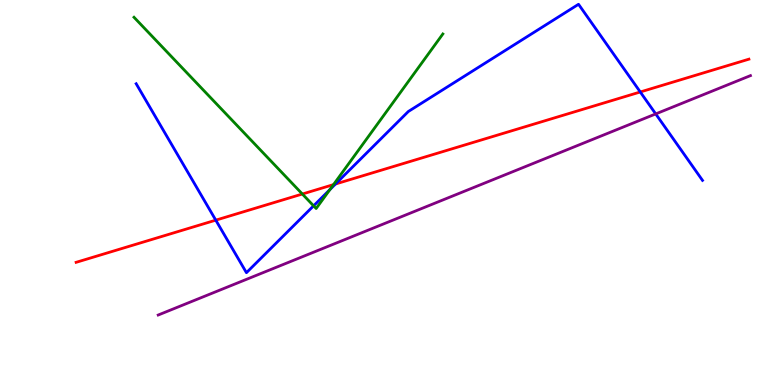[{'lines': ['blue', 'red'], 'intersections': [{'x': 2.78, 'y': 4.28}, {'x': 4.33, 'y': 5.22}, {'x': 8.26, 'y': 7.61}]}, {'lines': ['green', 'red'], 'intersections': [{'x': 3.9, 'y': 4.96}, {'x': 4.3, 'y': 5.2}]}, {'lines': ['purple', 'red'], 'intersections': []}, {'lines': ['blue', 'green'], 'intersections': [{'x': 4.05, 'y': 4.65}, {'x': 4.26, 'y': 5.07}]}, {'lines': ['blue', 'purple'], 'intersections': [{'x': 8.46, 'y': 7.04}]}, {'lines': ['green', 'purple'], 'intersections': []}]